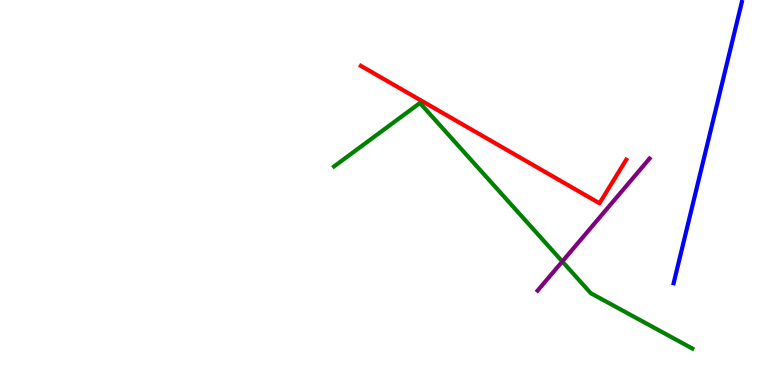[{'lines': ['blue', 'red'], 'intersections': []}, {'lines': ['green', 'red'], 'intersections': []}, {'lines': ['purple', 'red'], 'intersections': []}, {'lines': ['blue', 'green'], 'intersections': []}, {'lines': ['blue', 'purple'], 'intersections': []}, {'lines': ['green', 'purple'], 'intersections': [{'x': 7.26, 'y': 3.21}]}]